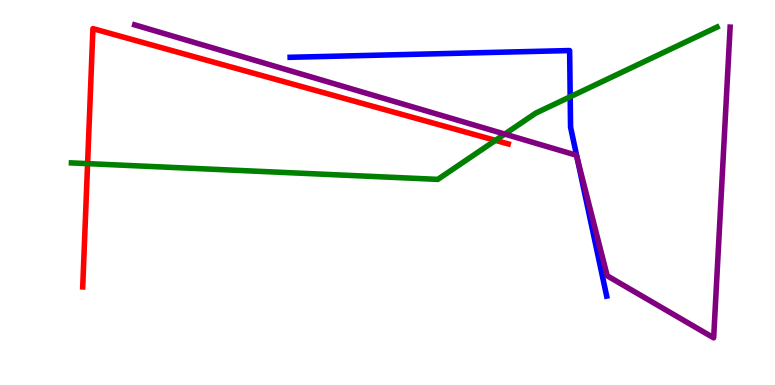[{'lines': ['blue', 'red'], 'intersections': []}, {'lines': ['green', 'red'], 'intersections': [{'x': 1.13, 'y': 5.75}, {'x': 6.39, 'y': 6.35}]}, {'lines': ['purple', 'red'], 'intersections': []}, {'lines': ['blue', 'green'], 'intersections': [{'x': 7.36, 'y': 7.49}]}, {'lines': ['blue', 'purple'], 'intersections': [{'x': 7.45, 'y': 5.89}]}, {'lines': ['green', 'purple'], 'intersections': [{'x': 6.51, 'y': 6.52}]}]